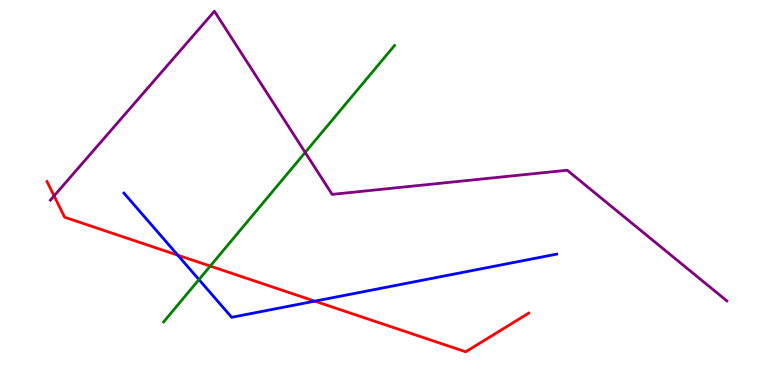[{'lines': ['blue', 'red'], 'intersections': [{'x': 2.29, 'y': 3.37}, {'x': 4.06, 'y': 2.18}]}, {'lines': ['green', 'red'], 'intersections': [{'x': 2.71, 'y': 3.09}]}, {'lines': ['purple', 'red'], 'intersections': [{'x': 0.698, 'y': 4.91}]}, {'lines': ['blue', 'green'], 'intersections': [{'x': 2.57, 'y': 2.74}]}, {'lines': ['blue', 'purple'], 'intersections': []}, {'lines': ['green', 'purple'], 'intersections': [{'x': 3.94, 'y': 6.04}]}]